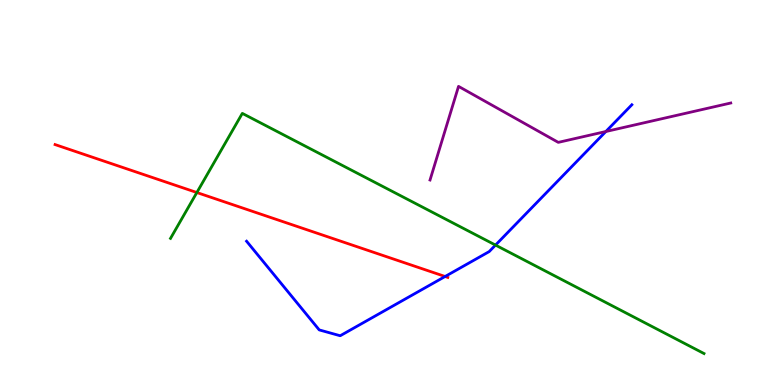[{'lines': ['blue', 'red'], 'intersections': [{'x': 5.74, 'y': 2.82}]}, {'lines': ['green', 'red'], 'intersections': [{'x': 2.54, 'y': 5.0}]}, {'lines': ['purple', 'red'], 'intersections': []}, {'lines': ['blue', 'green'], 'intersections': [{'x': 6.39, 'y': 3.63}]}, {'lines': ['blue', 'purple'], 'intersections': [{'x': 7.82, 'y': 6.58}]}, {'lines': ['green', 'purple'], 'intersections': []}]